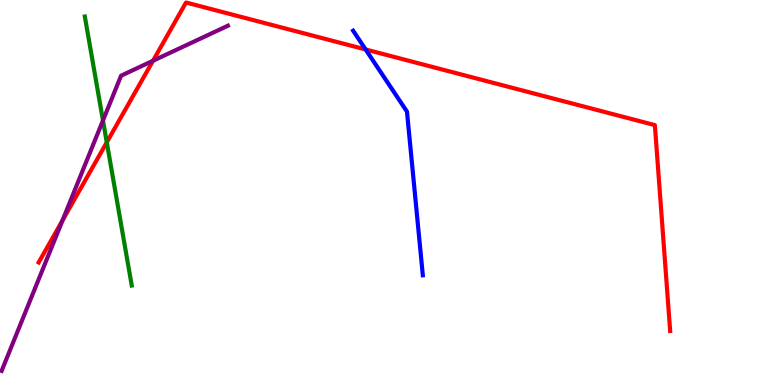[{'lines': ['blue', 'red'], 'intersections': [{'x': 4.72, 'y': 8.72}]}, {'lines': ['green', 'red'], 'intersections': [{'x': 1.38, 'y': 6.3}]}, {'lines': ['purple', 'red'], 'intersections': [{'x': 0.807, 'y': 4.28}, {'x': 1.97, 'y': 8.42}]}, {'lines': ['blue', 'green'], 'intersections': []}, {'lines': ['blue', 'purple'], 'intersections': []}, {'lines': ['green', 'purple'], 'intersections': [{'x': 1.33, 'y': 6.87}]}]